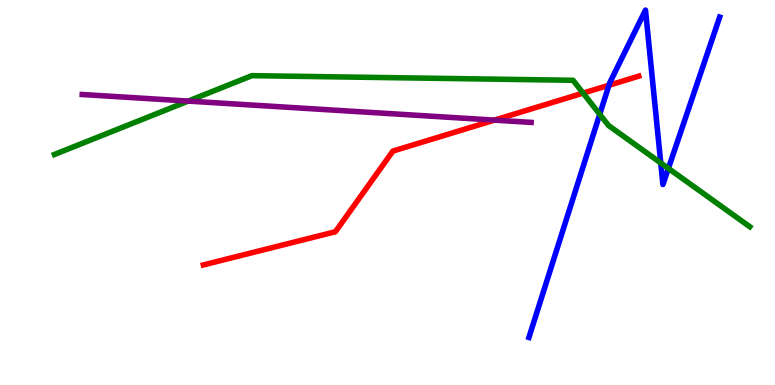[{'lines': ['blue', 'red'], 'intersections': [{'x': 7.86, 'y': 7.79}]}, {'lines': ['green', 'red'], 'intersections': [{'x': 7.52, 'y': 7.58}]}, {'lines': ['purple', 'red'], 'intersections': [{'x': 6.38, 'y': 6.88}]}, {'lines': ['blue', 'green'], 'intersections': [{'x': 7.74, 'y': 7.03}, {'x': 8.53, 'y': 5.77}, {'x': 8.62, 'y': 5.63}]}, {'lines': ['blue', 'purple'], 'intersections': []}, {'lines': ['green', 'purple'], 'intersections': [{'x': 2.43, 'y': 7.37}]}]